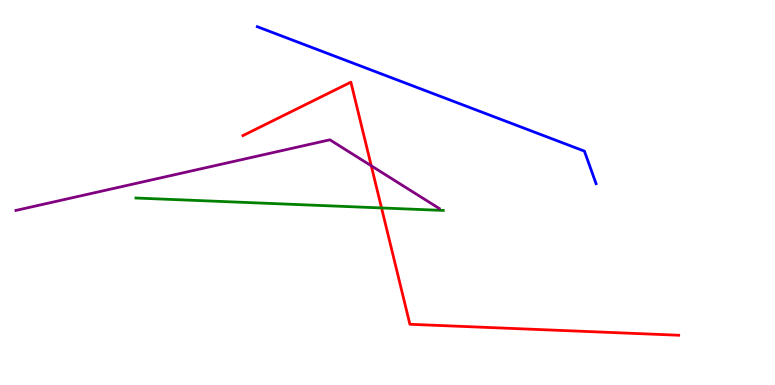[{'lines': ['blue', 'red'], 'intersections': []}, {'lines': ['green', 'red'], 'intersections': [{'x': 4.92, 'y': 4.6}]}, {'lines': ['purple', 'red'], 'intersections': [{'x': 4.79, 'y': 5.69}]}, {'lines': ['blue', 'green'], 'intersections': []}, {'lines': ['blue', 'purple'], 'intersections': []}, {'lines': ['green', 'purple'], 'intersections': []}]